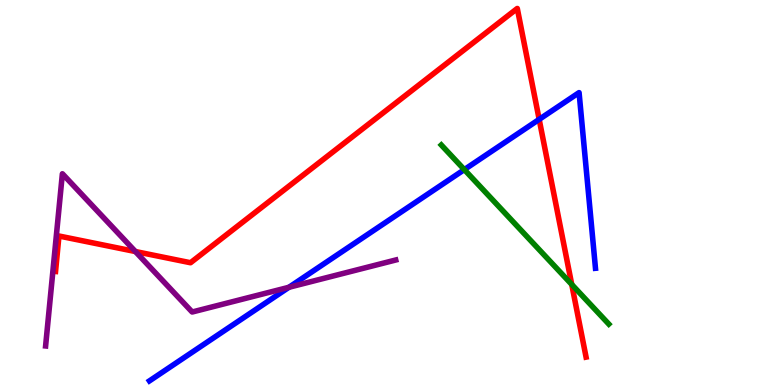[{'lines': ['blue', 'red'], 'intersections': [{'x': 6.96, 'y': 6.9}]}, {'lines': ['green', 'red'], 'intersections': [{'x': 7.38, 'y': 2.61}]}, {'lines': ['purple', 'red'], 'intersections': [{'x': 1.75, 'y': 3.47}]}, {'lines': ['blue', 'green'], 'intersections': [{'x': 5.99, 'y': 5.59}]}, {'lines': ['blue', 'purple'], 'intersections': [{'x': 3.73, 'y': 2.54}]}, {'lines': ['green', 'purple'], 'intersections': []}]